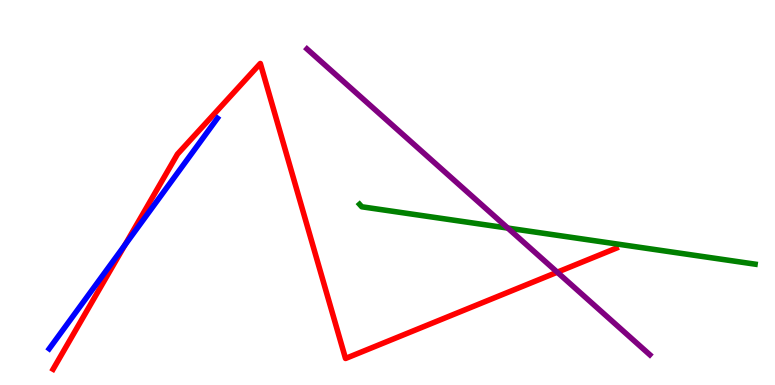[{'lines': ['blue', 'red'], 'intersections': [{'x': 1.61, 'y': 3.64}]}, {'lines': ['green', 'red'], 'intersections': []}, {'lines': ['purple', 'red'], 'intersections': [{'x': 7.19, 'y': 2.93}]}, {'lines': ['blue', 'green'], 'intersections': []}, {'lines': ['blue', 'purple'], 'intersections': []}, {'lines': ['green', 'purple'], 'intersections': [{'x': 6.55, 'y': 4.08}]}]